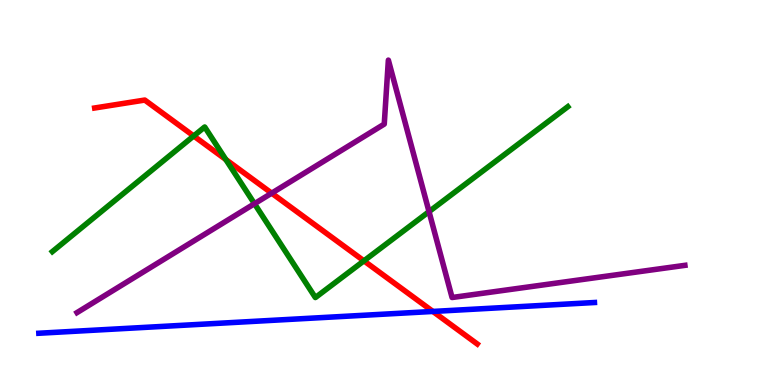[{'lines': ['blue', 'red'], 'intersections': [{'x': 5.59, 'y': 1.91}]}, {'lines': ['green', 'red'], 'intersections': [{'x': 2.5, 'y': 6.47}, {'x': 2.91, 'y': 5.86}, {'x': 4.7, 'y': 3.22}]}, {'lines': ['purple', 'red'], 'intersections': [{'x': 3.51, 'y': 4.98}]}, {'lines': ['blue', 'green'], 'intersections': []}, {'lines': ['blue', 'purple'], 'intersections': []}, {'lines': ['green', 'purple'], 'intersections': [{'x': 3.28, 'y': 4.71}, {'x': 5.54, 'y': 4.5}]}]